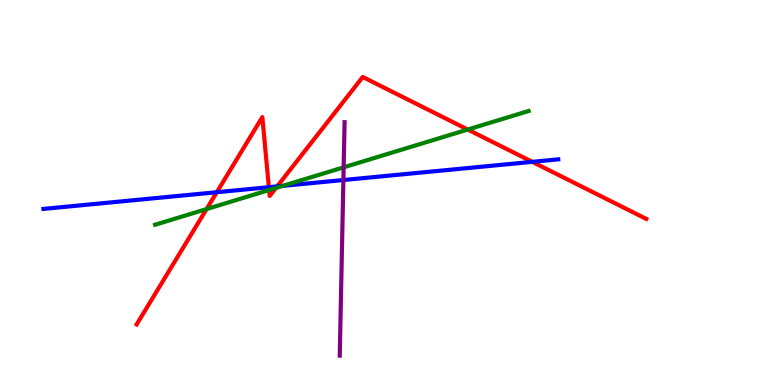[{'lines': ['blue', 'red'], 'intersections': [{'x': 2.8, 'y': 5.01}, {'x': 3.47, 'y': 5.14}, {'x': 3.58, 'y': 5.16}, {'x': 6.87, 'y': 5.8}]}, {'lines': ['green', 'red'], 'intersections': [{'x': 2.67, 'y': 4.57}, {'x': 3.47, 'y': 5.06}, {'x': 3.56, 'y': 5.12}, {'x': 6.04, 'y': 6.64}]}, {'lines': ['purple', 'red'], 'intersections': []}, {'lines': ['blue', 'green'], 'intersections': [{'x': 3.65, 'y': 5.17}]}, {'lines': ['blue', 'purple'], 'intersections': [{'x': 4.43, 'y': 5.32}]}, {'lines': ['green', 'purple'], 'intersections': [{'x': 4.43, 'y': 5.65}]}]